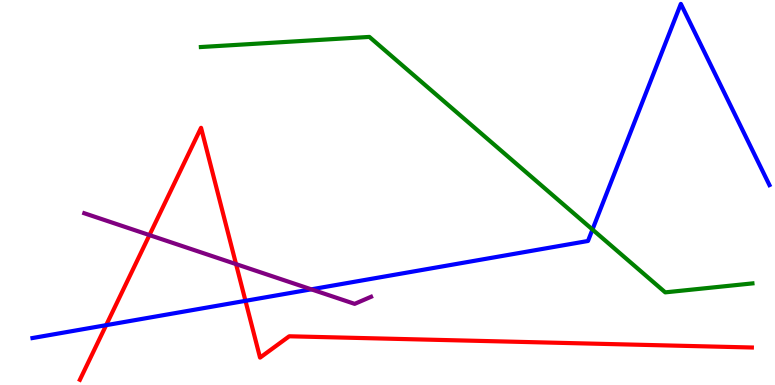[{'lines': ['blue', 'red'], 'intersections': [{'x': 1.37, 'y': 1.55}, {'x': 3.17, 'y': 2.19}]}, {'lines': ['green', 'red'], 'intersections': []}, {'lines': ['purple', 'red'], 'intersections': [{'x': 1.93, 'y': 3.89}, {'x': 3.05, 'y': 3.14}]}, {'lines': ['blue', 'green'], 'intersections': [{'x': 7.64, 'y': 4.04}]}, {'lines': ['blue', 'purple'], 'intersections': [{'x': 4.02, 'y': 2.48}]}, {'lines': ['green', 'purple'], 'intersections': []}]